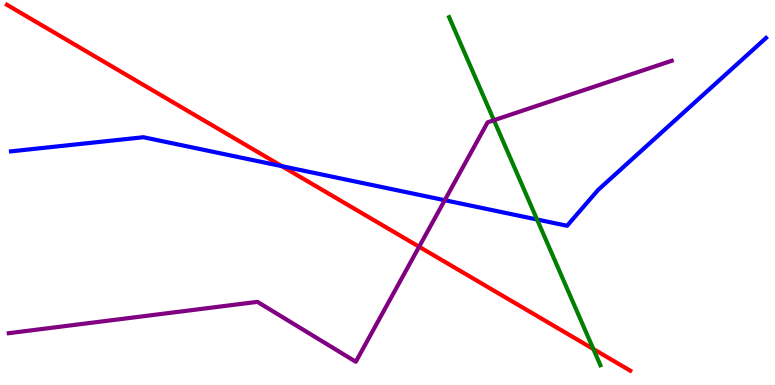[{'lines': ['blue', 'red'], 'intersections': [{'x': 3.64, 'y': 5.68}]}, {'lines': ['green', 'red'], 'intersections': [{'x': 7.66, 'y': 0.935}]}, {'lines': ['purple', 'red'], 'intersections': [{'x': 5.41, 'y': 3.59}]}, {'lines': ['blue', 'green'], 'intersections': [{'x': 6.93, 'y': 4.3}]}, {'lines': ['blue', 'purple'], 'intersections': [{'x': 5.74, 'y': 4.8}]}, {'lines': ['green', 'purple'], 'intersections': [{'x': 6.37, 'y': 6.88}]}]